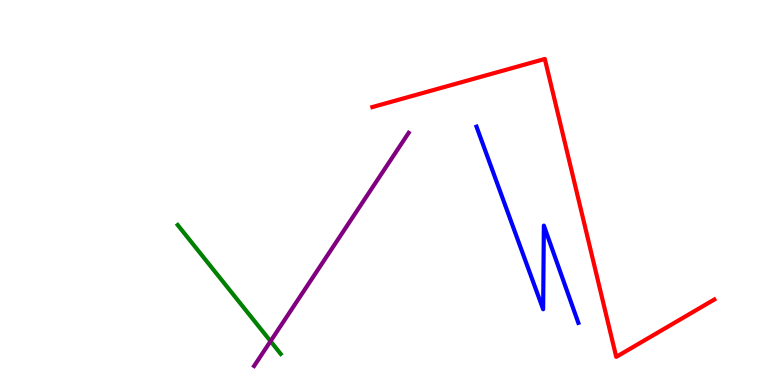[{'lines': ['blue', 'red'], 'intersections': []}, {'lines': ['green', 'red'], 'intersections': []}, {'lines': ['purple', 'red'], 'intersections': []}, {'lines': ['blue', 'green'], 'intersections': []}, {'lines': ['blue', 'purple'], 'intersections': []}, {'lines': ['green', 'purple'], 'intersections': [{'x': 3.49, 'y': 1.14}]}]